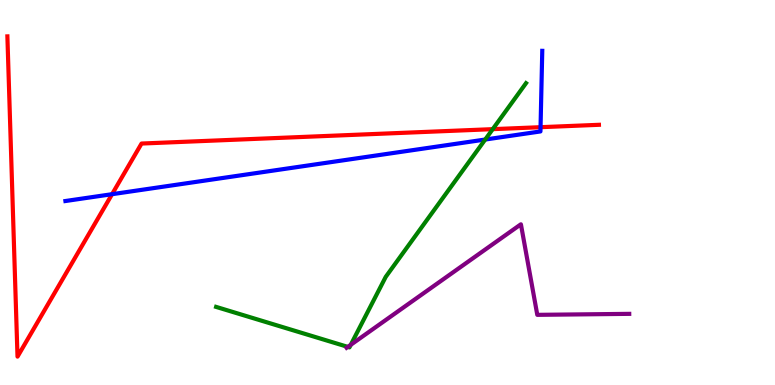[{'lines': ['blue', 'red'], 'intersections': [{'x': 1.45, 'y': 4.96}, {'x': 6.97, 'y': 6.7}]}, {'lines': ['green', 'red'], 'intersections': [{'x': 6.36, 'y': 6.65}]}, {'lines': ['purple', 'red'], 'intersections': []}, {'lines': ['blue', 'green'], 'intersections': [{'x': 6.26, 'y': 6.38}]}, {'lines': ['blue', 'purple'], 'intersections': []}, {'lines': ['green', 'purple'], 'intersections': [{'x': 4.49, 'y': 0.99}, {'x': 4.53, 'y': 1.04}]}]